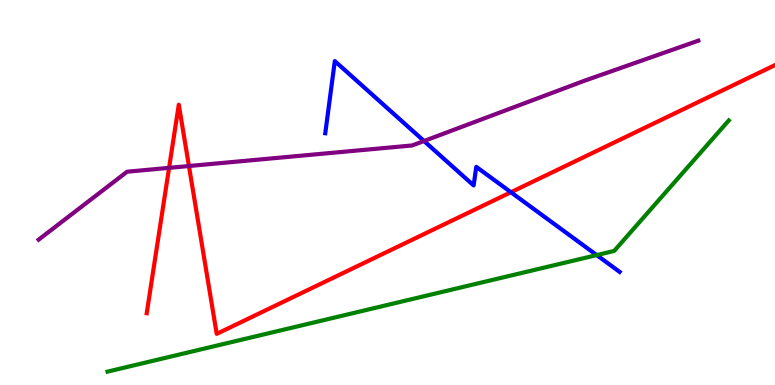[{'lines': ['blue', 'red'], 'intersections': [{'x': 6.59, 'y': 5.01}]}, {'lines': ['green', 'red'], 'intersections': []}, {'lines': ['purple', 'red'], 'intersections': [{'x': 2.18, 'y': 5.64}, {'x': 2.44, 'y': 5.69}]}, {'lines': ['blue', 'green'], 'intersections': [{'x': 7.7, 'y': 3.37}]}, {'lines': ['blue', 'purple'], 'intersections': [{'x': 5.47, 'y': 6.34}]}, {'lines': ['green', 'purple'], 'intersections': []}]